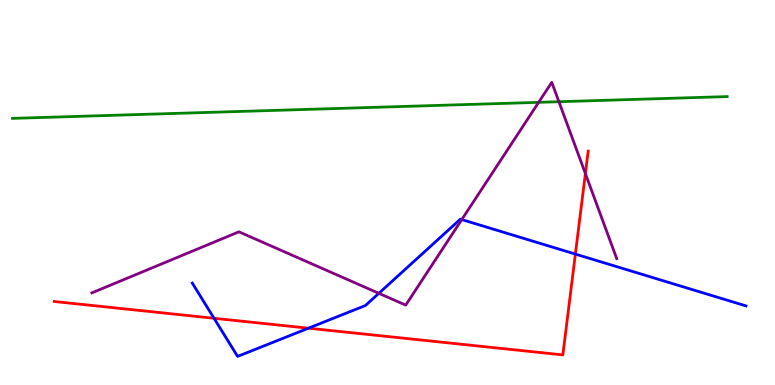[{'lines': ['blue', 'red'], 'intersections': [{'x': 2.76, 'y': 1.73}, {'x': 3.98, 'y': 1.48}, {'x': 7.42, 'y': 3.4}]}, {'lines': ['green', 'red'], 'intersections': []}, {'lines': ['purple', 'red'], 'intersections': [{'x': 7.55, 'y': 5.49}]}, {'lines': ['blue', 'green'], 'intersections': []}, {'lines': ['blue', 'purple'], 'intersections': [{'x': 4.89, 'y': 2.38}, {'x': 5.96, 'y': 4.3}]}, {'lines': ['green', 'purple'], 'intersections': [{'x': 6.95, 'y': 7.34}, {'x': 7.21, 'y': 7.36}]}]